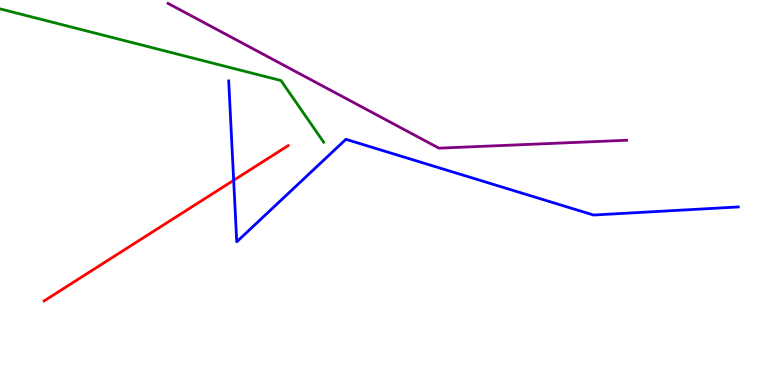[{'lines': ['blue', 'red'], 'intersections': [{'x': 3.02, 'y': 5.32}]}, {'lines': ['green', 'red'], 'intersections': []}, {'lines': ['purple', 'red'], 'intersections': []}, {'lines': ['blue', 'green'], 'intersections': []}, {'lines': ['blue', 'purple'], 'intersections': []}, {'lines': ['green', 'purple'], 'intersections': []}]